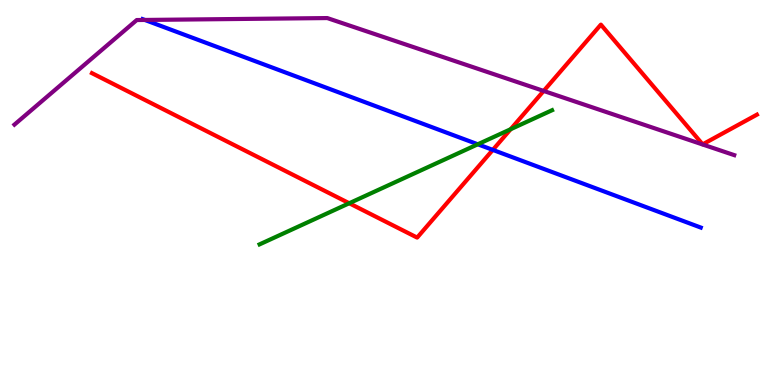[{'lines': ['blue', 'red'], 'intersections': [{'x': 6.36, 'y': 6.11}]}, {'lines': ['green', 'red'], 'intersections': [{'x': 4.51, 'y': 4.72}, {'x': 6.59, 'y': 6.64}]}, {'lines': ['purple', 'red'], 'intersections': [{'x': 7.02, 'y': 7.64}]}, {'lines': ['blue', 'green'], 'intersections': [{'x': 6.17, 'y': 6.25}]}, {'lines': ['blue', 'purple'], 'intersections': [{'x': 1.87, 'y': 9.48}]}, {'lines': ['green', 'purple'], 'intersections': []}]